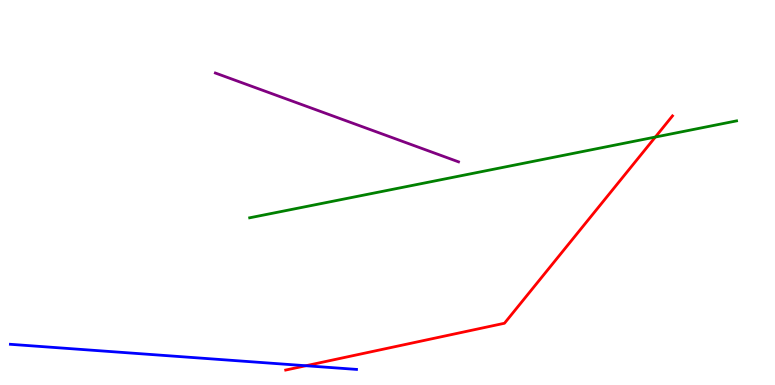[{'lines': ['blue', 'red'], 'intersections': [{'x': 3.95, 'y': 0.5}]}, {'lines': ['green', 'red'], 'intersections': [{'x': 8.46, 'y': 6.44}]}, {'lines': ['purple', 'red'], 'intersections': []}, {'lines': ['blue', 'green'], 'intersections': []}, {'lines': ['blue', 'purple'], 'intersections': []}, {'lines': ['green', 'purple'], 'intersections': []}]